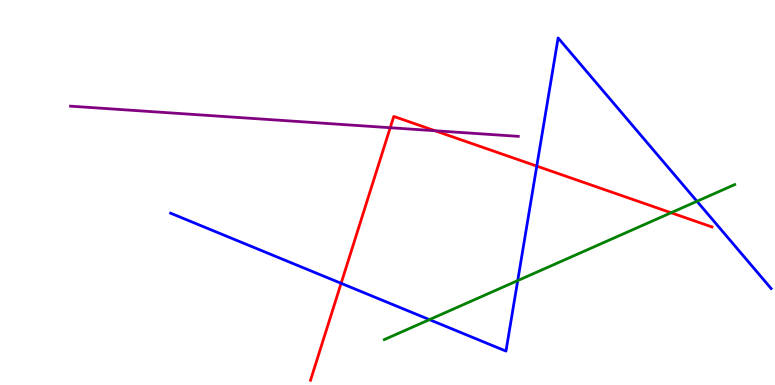[{'lines': ['blue', 'red'], 'intersections': [{'x': 4.4, 'y': 2.64}, {'x': 6.93, 'y': 5.69}]}, {'lines': ['green', 'red'], 'intersections': [{'x': 8.66, 'y': 4.47}]}, {'lines': ['purple', 'red'], 'intersections': [{'x': 5.03, 'y': 6.68}, {'x': 5.61, 'y': 6.6}]}, {'lines': ['blue', 'green'], 'intersections': [{'x': 5.54, 'y': 1.7}, {'x': 6.68, 'y': 2.71}, {'x': 8.99, 'y': 4.77}]}, {'lines': ['blue', 'purple'], 'intersections': []}, {'lines': ['green', 'purple'], 'intersections': []}]